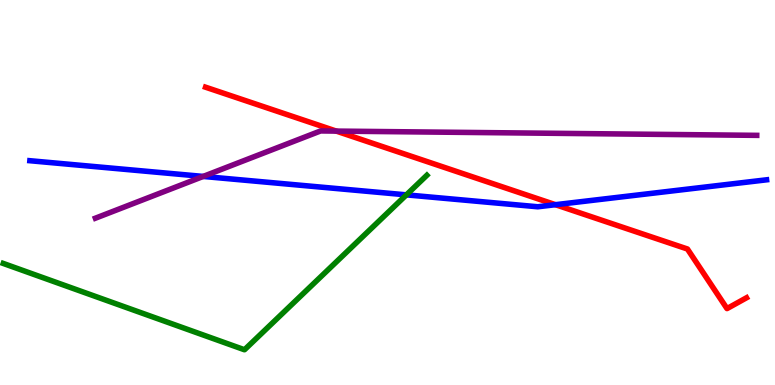[{'lines': ['blue', 'red'], 'intersections': [{'x': 7.17, 'y': 4.68}]}, {'lines': ['green', 'red'], 'intersections': []}, {'lines': ['purple', 'red'], 'intersections': [{'x': 4.34, 'y': 6.59}]}, {'lines': ['blue', 'green'], 'intersections': [{'x': 5.24, 'y': 4.94}]}, {'lines': ['blue', 'purple'], 'intersections': [{'x': 2.62, 'y': 5.42}]}, {'lines': ['green', 'purple'], 'intersections': []}]